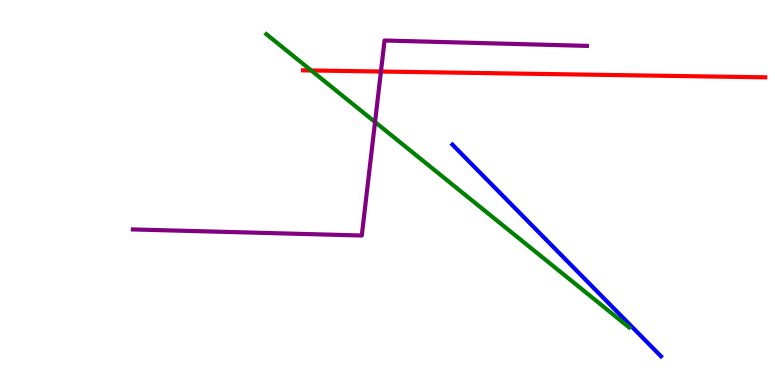[{'lines': ['blue', 'red'], 'intersections': []}, {'lines': ['green', 'red'], 'intersections': [{'x': 4.02, 'y': 8.17}]}, {'lines': ['purple', 'red'], 'intersections': [{'x': 4.92, 'y': 8.14}]}, {'lines': ['blue', 'green'], 'intersections': []}, {'lines': ['blue', 'purple'], 'intersections': []}, {'lines': ['green', 'purple'], 'intersections': [{'x': 4.84, 'y': 6.83}]}]